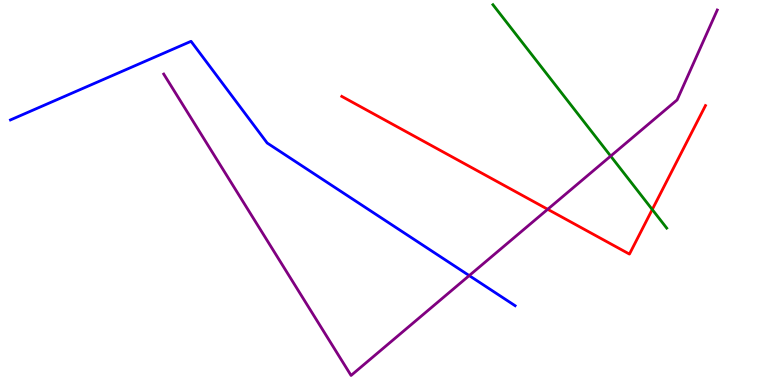[{'lines': ['blue', 'red'], 'intersections': []}, {'lines': ['green', 'red'], 'intersections': [{'x': 8.42, 'y': 4.56}]}, {'lines': ['purple', 'red'], 'intersections': [{'x': 7.07, 'y': 4.56}]}, {'lines': ['blue', 'green'], 'intersections': []}, {'lines': ['blue', 'purple'], 'intersections': [{'x': 6.05, 'y': 2.84}]}, {'lines': ['green', 'purple'], 'intersections': [{'x': 7.88, 'y': 5.95}]}]